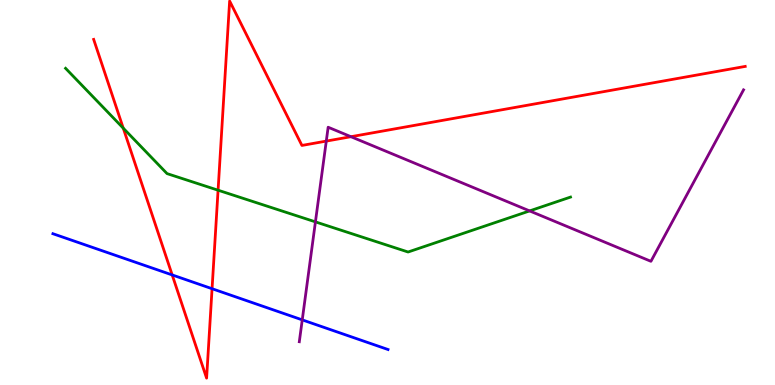[{'lines': ['blue', 'red'], 'intersections': [{'x': 2.22, 'y': 2.86}, {'x': 2.74, 'y': 2.5}]}, {'lines': ['green', 'red'], 'intersections': [{'x': 1.59, 'y': 6.67}, {'x': 2.81, 'y': 5.06}]}, {'lines': ['purple', 'red'], 'intersections': [{'x': 4.21, 'y': 6.34}, {'x': 4.53, 'y': 6.45}]}, {'lines': ['blue', 'green'], 'intersections': []}, {'lines': ['blue', 'purple'], 'intersections': [{'x': 3.9, 'y': 1.69}]}, {'lines': ['green', 'purple'], 'intersections': [{'x': 4.07, 'y': 4.24}, {'x': 6.83, 'y': 4.52}]}]